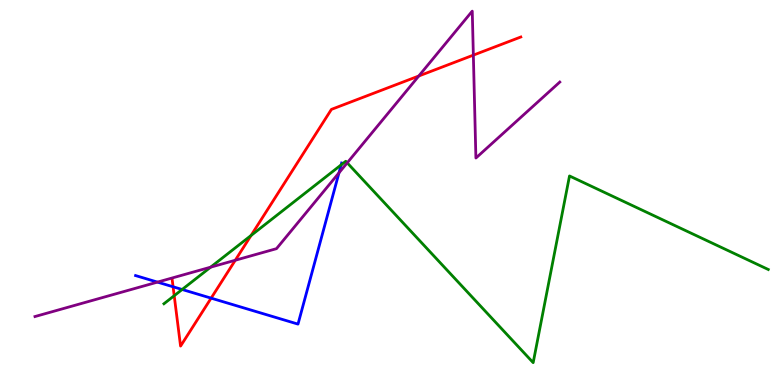[{'lines': ['blue', 'red'], 'intersections': [{'x': 2.23, 'y': 2.55}, {'x': 2.72, 'y': 2.26}]}, {'lines': ['green', 'red'], 'intersections': [{'x': 2.25, 'y': 2.32}, {'x': 3.24, 'y': 3.88}]}, {'lines': ['purple', 'red'], 'intersections': [{'x': 3.04, 'y': 3.24}, {'x': 5.4, 'y': 8.03}, {'x': 6.11, 'y': 8.57}]}, {'lines': ['blue', 'green'], 'intersections': [{'x': 2.35, 'y': 2.48}, {'x': 4.4, 'y': 5.72}]}, {'lines': ['blue', 'purple'], 'intersections': [{'x': 2.03, 'y': 2.67}, {'x': 4.37, 'y': 5.51}]}, {'lines': ['green', 'purple'], 'intersections': [{'x': 2.72, 'y': 3.06}, {'x': 4.48, 'y': 5.77}]}]